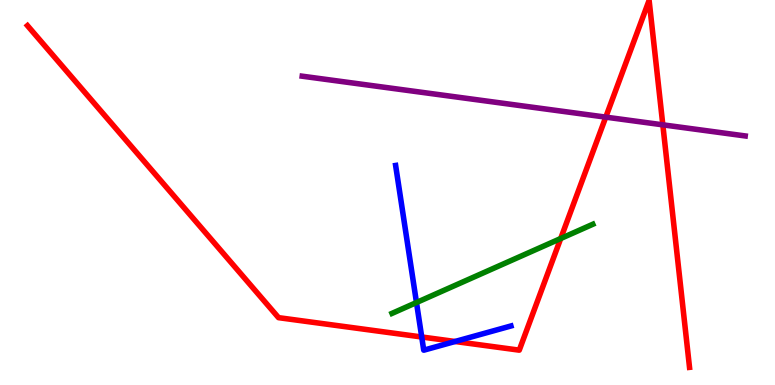[{'lines': ['blue', 'red'], 'intersections': [{'x': 5.44, 'y': 1.25}, {'x': 5.87, 'y': 1.13}]}, {'lines': ['green', 'red'], 'intersections': [{'x': 7.24, 'y': 3.8}]}, {'lines': ['purple', 'red'], 'intersections': [{'x': 7.82, 'y': 6.96}, {'x': 8.55, 'y': 6.76}]}, {'lines': ['blue', 'green'], 'intersections': [{'x': 5.37, 'y': 2.14}]}, {'lines': ['blue', 'purple'], 'intersections': []}, {'lines': ['green', 'purple'], 'intersections': []}]